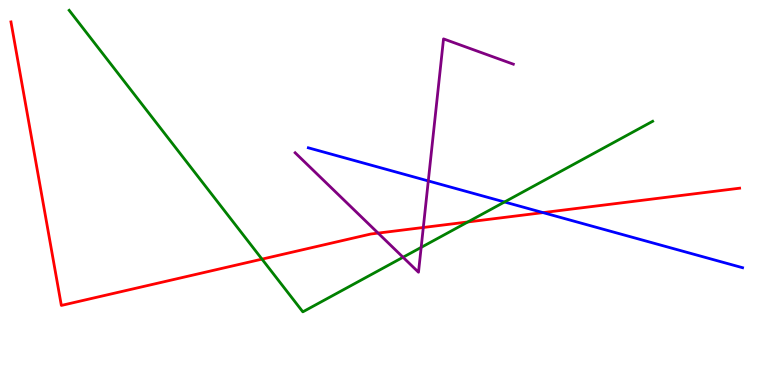[{'lines': ['blue', 'red'], 'intersections': [{'x': 7.01, 'y': 4.48}]}, {'lines': ['green', 'red'], 'intersections': [{'x': 3.38, 'y': 3.27}, {'x': 6.04, 'y': 4.24}]}, {'lines': ['purple', 'red'], 'intersections': [{'x': 4.88, 'y': 3.95}, {'x': 5.46, 'y': 4.09}]}, {'lines': ['blue', 'green'], 'intersections': [{'x': 6.51, 'y': 4.75}]}, {'lines': ['blue', 'purple'], 'intersections': [{'x': 5.53, 'y': 5.3}]}, {'lines': ['green', 'purple'], 'intersections': [{'x': 5.2, 'y': 3.32}, {'x': 5.43, 'y': 3.57}]}]